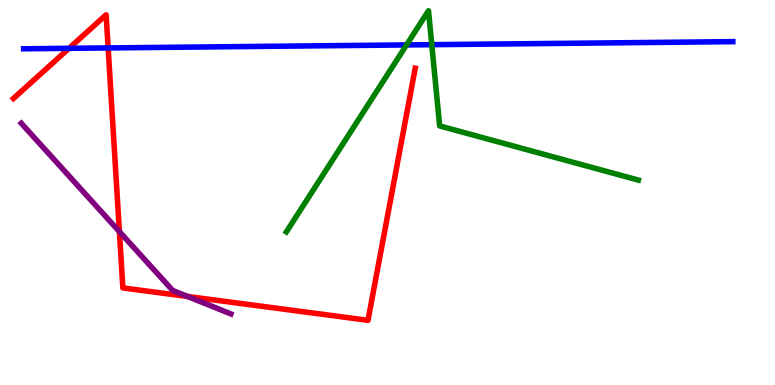[{'lines': ['blue', 'red'], 'intersections': [{'x': 0.89, 'y': 8.74}, {'x': 1.4, 'y': 8.76}]}, {'lines': ['green', 'red'], 'intersections': []}, {'lines': ['purple', 'red'], 'intersections': [{'x': 1.54, 'y': 3.98}, {'x': 2.42, 'y': 2.3}]}, {'lines': ['blue', 'green'], 'intersections': [{'x': 5.25, 'y': 8.83}, {'x': 5.57, 'y': 8.84}]}, {'lines': ['blue', 'purple'], 'intersections': []}, {'lines': ['green', 'purple'], 'intersections': []}]